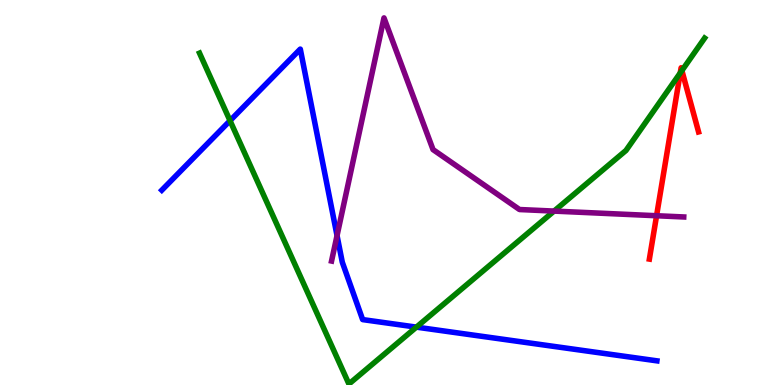[{'lines': ['blue', 'red'], 'intersections': []}, {'lines': ['green', 'red'], 'intersections': [{'x': 8.78, 'y': 8.11}, {'x': 8.8, 'y': 8.17}]}, {'lines': ['purple', 'red'], 'intersections': [{'x': 8.47, 'y': 4.4}]}, {'lines': ['blue', 'green'], 'intersections': [{'x': 2.97, 'y': 6.87}, {'x': 5.37, 'y': 1.5}]}, {'lines': ['blue', 'purple'], 'intersections': [{'x': 4.35, 'y': 3.88}]}, {'lines': ['green', 'purple'], 'intersections': [{'x': 7.15, 'y': 4.52}]}]